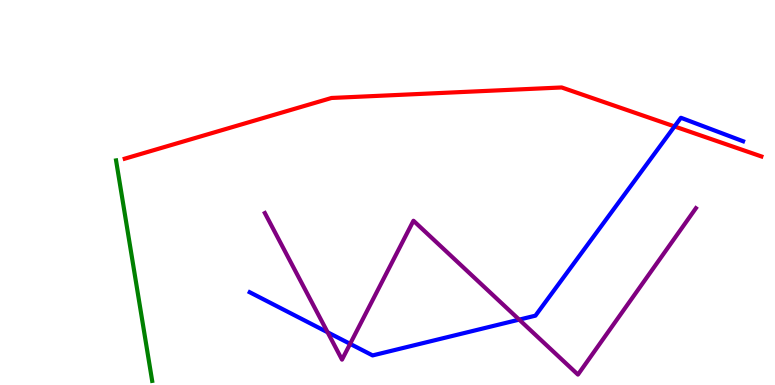[{'lines': ['blue', 'red'], 'intersections': [{'x': 8.7, 'y': 6.72}]}, {'lines': ['green', 'red'], 'intersections': []}, {'lines': ['purple', 'red'], 'intersections': []}, {'lines': ['blue', 'green'], 'intersections': []}, {'lines': ['blue', 'purple'], 'intersections': [{'x': 4.23, 'y': 1.37}, {'x': 4.52, 'y': 1.07}, {'x': 6.7, 'y': 1.7}]}, {'lines': ['green', 'purple'], 'intersections': []}]